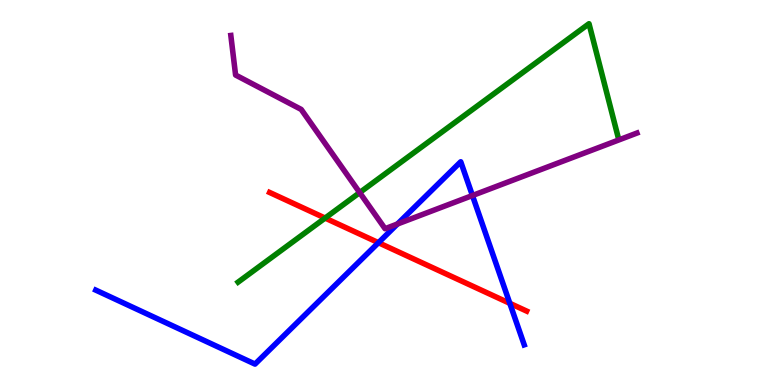[{'lines': ['blue', 'red'], 'intersections': [{'x': 4.88, 'y': 3.7}, {'x': 6.58, 'y': 2.12}]}, {'lines': ['green', 'red'], 'intersections': [{'x': 4.19, 'y': 4.34}]}, {'lines': ['purple', 'red'], 'intersections': []}, {'lines': ['blue', 'green'], 'intersections': []}, {'lines': ['blue', 'purple'], 'intersections': [{'x': 5.13, 'y': 4.18}, {'x': 6.1, 'y': 4.92}]}, {'lines': ['green', 'purple'], 'intersections': [{'x': 4.64, 'y': 5.0}]}]